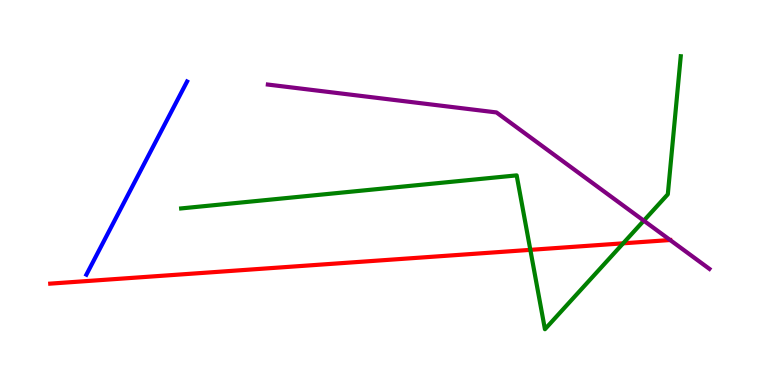[{'lines': ['blue', 'red'], 'intersections': []}, {'lines': ['green', 'red'], 'intersections': [{'x': 6.84, 'y': 3.51}, {'x': 8.04, 'y': 3.68}]}, {'lines': ['purple', 'red'], 'intersections': [{'x': 8.65, 'y': 3.77}]}, {'lines': ['blue', 'green'], 'intersections': []}, {'lines': ['blue', 'purple'], 'intersections': []}, {'lines': ['green', 'purple'], 'intersections': [{'x': 8.31, 'y': 4.27}]}]